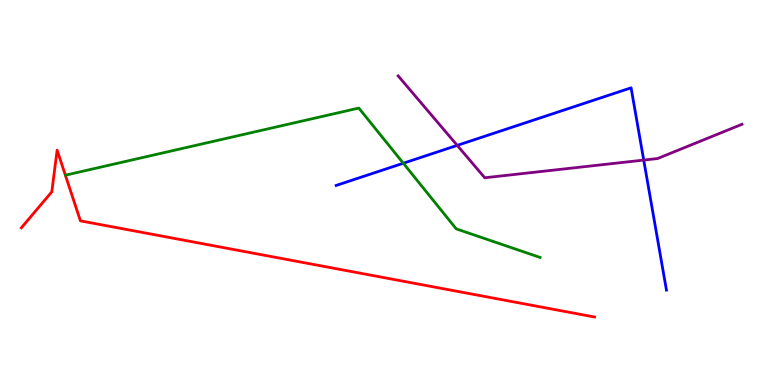[{'lines': ['blue', 'red'], 'intersections': []}, {'lines': ['green', 'red'], 'intersections': []}, {'lines': ['purple', 'red'], 'intersections': []}, {'lines': ['blue', 'green'], 'intersections': [{'x': 5.2, 'y': 5.76}]}, {'lines': ['blue', 'purple'], 'intersections': [{'x': 5.9, 'y': 6.22}, {'x': 8.31, 'y': 5.84}]}, {'lines': ['green', 'purple'], 'intersections': []}]